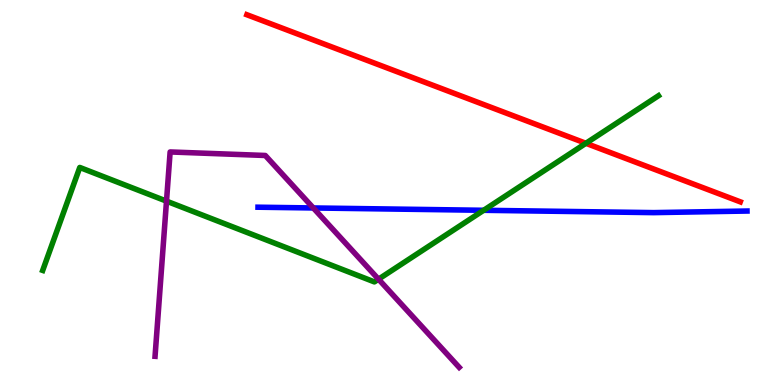[{'lines': ['blue', 'red'], 'intersections': []}, {'lines': ['green', 'red'], 'intersections': [{'x': 7.56, 'y': 6.28}]}, {'lines': ['purple', 'red'], 'intersections': []}, {'lines': ['blue', 'green'], 'intersections': [{'x': 6.24, 'y': 4.54}]}, {'lines': ['blue', 'purple'], 'intersections': [{'x': 4.04, 'y': 4.6}]}, {'lines': ['green', 'purple'], 'intersections': [{'x': 2.15, 'y': 4.78}, {'x': 4.88, 'y': 2.75}]}]